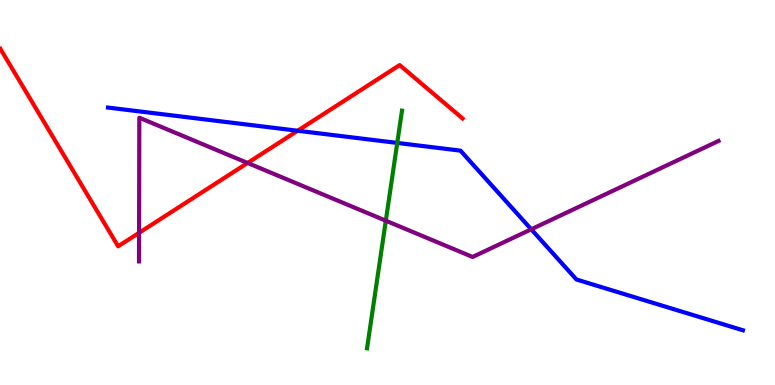[{'lines': ['blue', 'red'], 'intersections': [{'x': 3.84, 'y': 6.6}]}, {'lines': ['green', 'red'], 'intersections': []}, {'lines': ['purple', 'red'], 'intersections': [{'x': 1.79, 'y': 3.95}, {'x': 3.19, 'y': 5.77}]}, {'lines': ['blue', 'green'], 'intersections': [{'x': 5.13, 'y': 6.29}]}, {'lines': ['blue', 'purple'], 'intersections': [{'x': 6.85, 'y': 4.04}]}, {'lines': ['green', 'purple'], 'intersections': [{'x': 4.98, 'y': 4.27}]}]